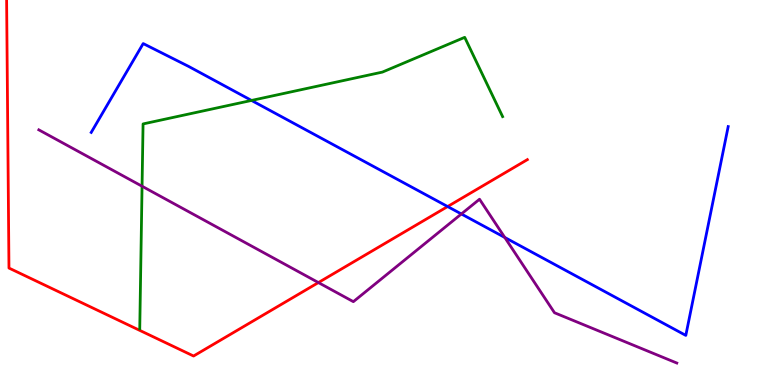[{'lines': ['blue', 'red'], 'intersections': [{'x': 5.78, 'y': 4.64}]}, {'lines': ['green', 'red'], 'intersections': []}, {'lines': ['purple', 'red'], 'intersections': [{'x': 4.11, 'y': 2.66}]}, {'lines': ['blue', 'green'], 'intersections': [{'x': 3.25, 'y': 7.39}]}, {'lines': ['blue', 'purple'], 'intersections': [{'x': 5.95, 'y': 4.44}, {'x': 6.51, 'y': 3.83}]}, {'lines': ['green', 'purple'], 'intersections': [{'x': 1.83, 'y': 5.16}]}]